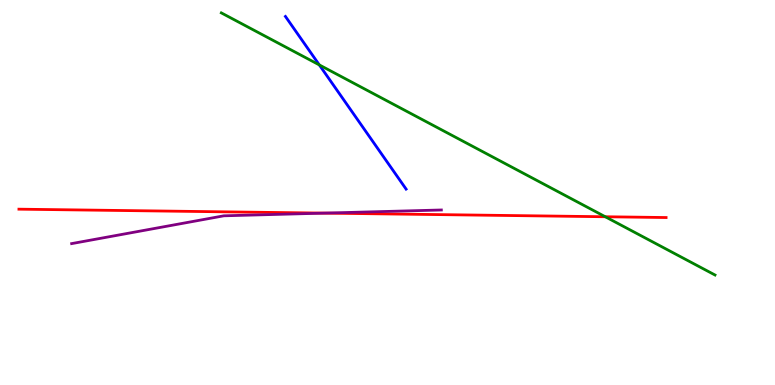[{'lines': ['blue', 'red'], 'intersections': []}, {'lines': ['green', 'red'], 'intersections': [{'x': 7.81, 'y': 4.37}]}, {'lines': ['purple', 'red'], 'intersections': [{'x': 4.18, 'y': 4.46}]}, {'lines': ['blue', 'green'], 'intersections': [{'x': 4.12, 'y': 8.31}]}, {'lines': ['blue', 'purple'], 'intersections': []}, {'lines': ['green', 'purple'], 'intersections': []}]